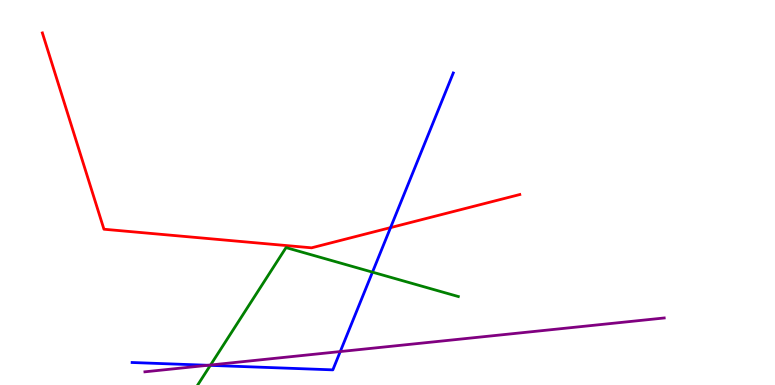[{'lines': ['blue', 'red'], 'intersections': [{'x': 5.04, 'y': 4.09}]}, {'lines': ['green', 'red'], 'intersections': []}, {'lines': ['purple', 'red'], 'intersections': []}, {'lines': ['blue', 'green'], 'intersections': [{'x': 2.71, 'y': 0.51}, {'x': 4.81, 'y': 2.93}]}, {'lines': ['blue', 'purple'], 'intersections': [{'x': 2.68, 'y': 0.512}, {'x': 4.39, 'y': 0.869}]}, {'lines': ['green', 'purple'], 'intersections': [{'x': 2.72, 'y': 0.519}]}]